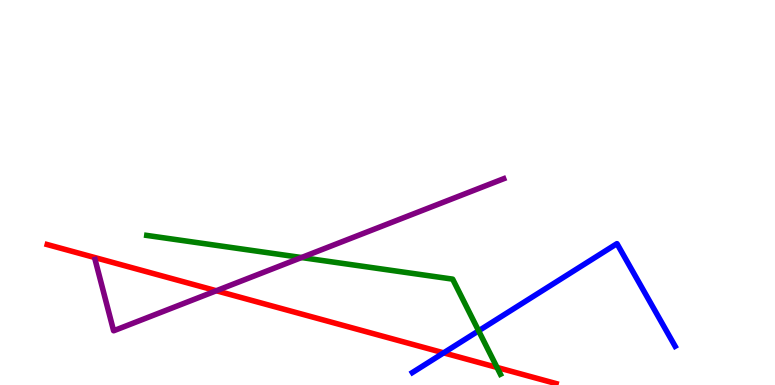[{'lines': ['blue', 'red'], 'intersections': [{'x': 5.72, 'y': 0.835}]}, {'lines': ['green', 'red'], 'intersections': [{'x': 6.41, 'y': 0.456}]}, {'lines': ['purple', 'red'], 'intersections': [{'x': 2.79, 'y': 2.45}]}, {'lines': ['blue', 'green'], 'intersections': [{'x': 6.18, 'y': 1.41}]}, {'lines': ['blue', 'purple'], 'intersections': []}, {'lines': ['green', 'purple'], 'intersections': [{'x': 3.89, 'y': 3.31}]}]